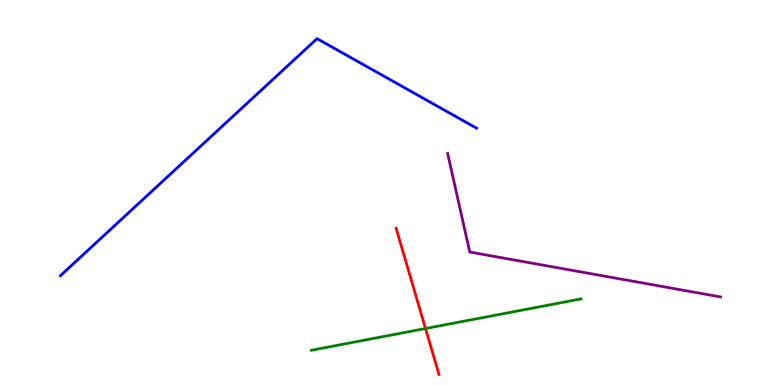[{'lines': ['blue', 'red'], 'intersections': []}, {'lines': ['green', 'red'], 'intersections': [{'x': 5.49, 'y': 1.47}]}, {'lines': ['purple', 'red'], 'intersections': []}, {'lines': ['blue', 'green'], 'intersections': []}, {'lines': ['blue', 'purple'], 'intersections': []}, {'lines': ['green', 'purple'], 'intersections': []}]